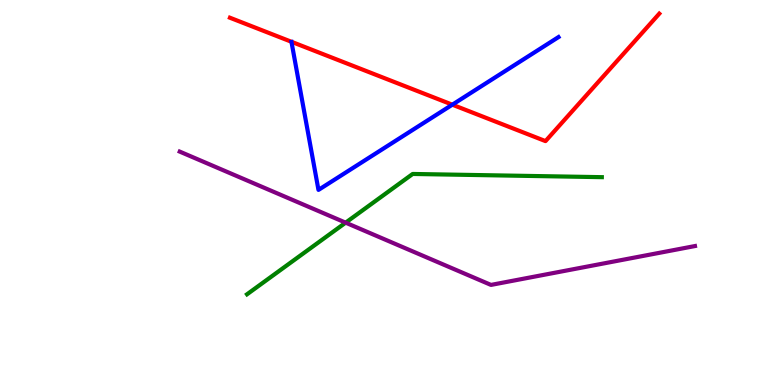[{'lines': ['blue', 'red'], 'intersections': [{'x': 5.84, 'y': 7.28}]}, {'lines': ['green', 'red'], 'intersections': []}, {'lines': ['purple', 'red'], 'intersections': []}, {'lines': ['blue', 'green'], 'intersections': []}, {'lines': ['blue', 'purple'], 'intersections': []}, {'lines': ['green', 'purple'], 'intersections': [{'x': 4.46, 'y': 4.22}]}]